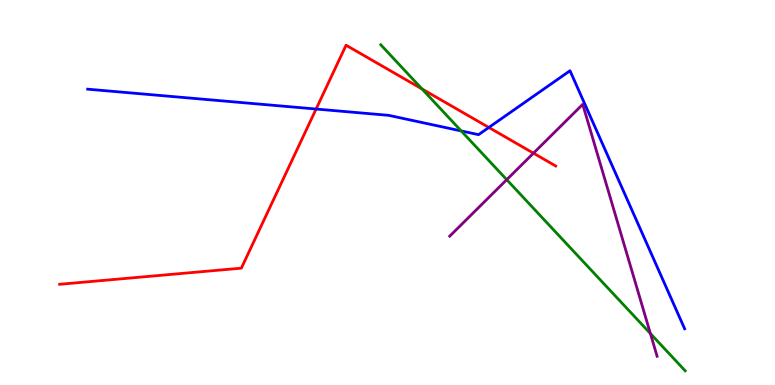[{'lines': ['blue', 'red'], 'intersections': [{'x': 4.08, 'y': 7.17}, {'x': 6.31, 'y': 6.69}]}, {'lines': ['green', 'red'], 'intersections': [{'x': 5.45, 'y': 7.69}]}, {'lines': ['purple', 'red'], 'intersections': [{'x': 6.88, 'y': 6.02}]}, {'lines': ['blue', 'green'], 'intersections': [{'x': 5.95, 'y': 6.6}]}, {'lines': ['blue', 'purple'], 'intersections': []}, {'lines': ['green', 'purple'], 'intersections': [{'x': 6.54, 'y': 5.33}, {'x': 8.39, 'y': 1.34}]}]